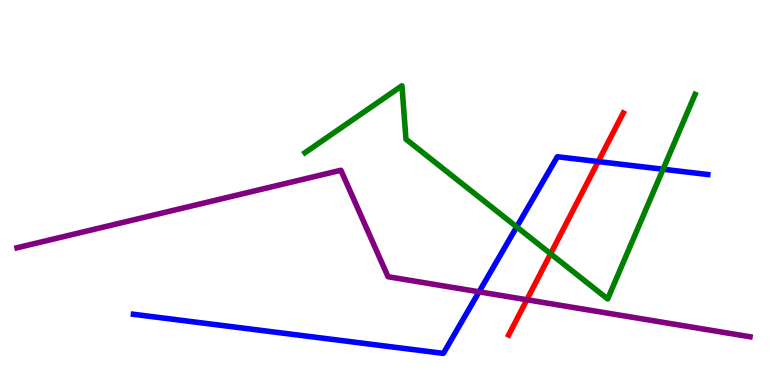[{'lines': ['blue', 'red'], 'intersections': [{'x': 7.72, 'y': 5.8}]}, {'lines': ['green', 'red'], 'intersections': [{'x': 7.1, 'y': 3.41}]}, {'lines': ['purple', 'red'], 'intersections': [{'x': 6.8, 'y': 2.21}]}, {'lines': ['blue', 'green'], 'intersections': [{'x': 6.67, 'y': 4.11}, {'x': 8.56, 'y': 5.6}]}, {'lines': ['blue', 'purple'], 'intersections': [{'x': 6.18, 'y': 2.42}]}, {'lines': ['green', 'purple'], 'intersections': []}]